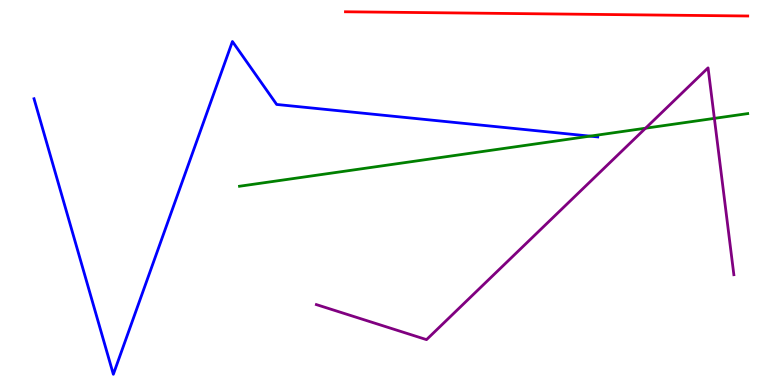[{'lines': ['blue', 'red'], 'intersections': []}, {'lines': ['green', 'red'], 'intersections': []}, {'lines': ['purple', 'red'], 'intersections': []}, {'lines': ['blue', 'green'], 'intersections': [{'x': 7.61, 'y': 6.46}]}, {'lines': ['blue', 'purple'], 'intersections': []}, {'lines': ['green', 'purple'], 'intersections': [{'x': 8.33, 'y': 6.67}, {'x': 9.22, 'y': 6.93}]}]